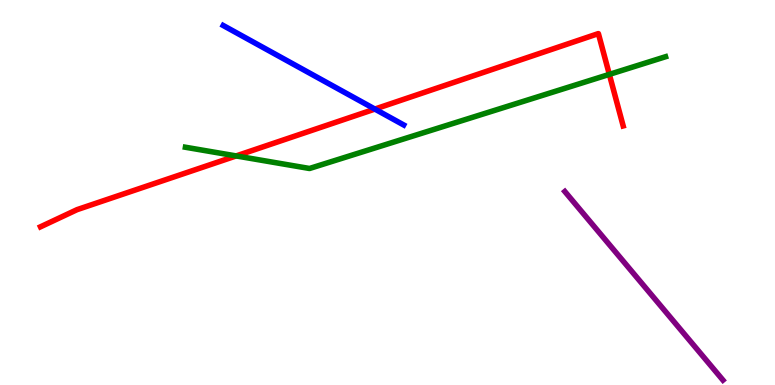[{'lines': ['blue', 'red'], 'intersections': [{'x': 4.84, 'y': 7.17}]}, {'lines': ['green', 'red'], 'intersections': [{'x': 3.05, 'y': 5.95}, {'x': 7.86, 'y': 8.07}]}, {'lines': ['purple', 'red'], 'intersections': []}, {'lines': ['blue', 'green'], 'intersections': []}, {'lines': ['blue', 'purple'], 'intersections': []}, {'lines': ['green', 'purple'], 'intersections': []}]